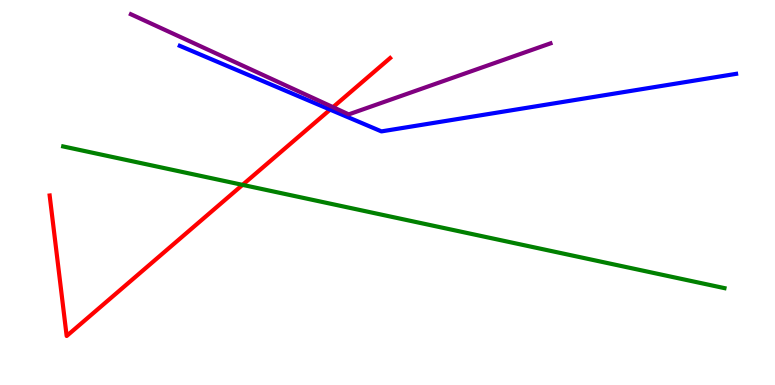[{'lines': ['blue', 'red'], 'intersections': [{'x': 4.26, 'y': 7.15}]}, {'lines': ['green', 'red'], 'intersections': [{'x': 3.13, 'y': 5.2}]}, {'lines': ['purple', 'red'], 'intersections': [{'x': 4.3, 'y': 7.22}]}, {'lines': ['blue', 'green'], 'intersections': []}, {'lines': ['blue', 'purple'], 'intersections': []}, {'lines': ['green', 'purple'], 'intersections': []}]